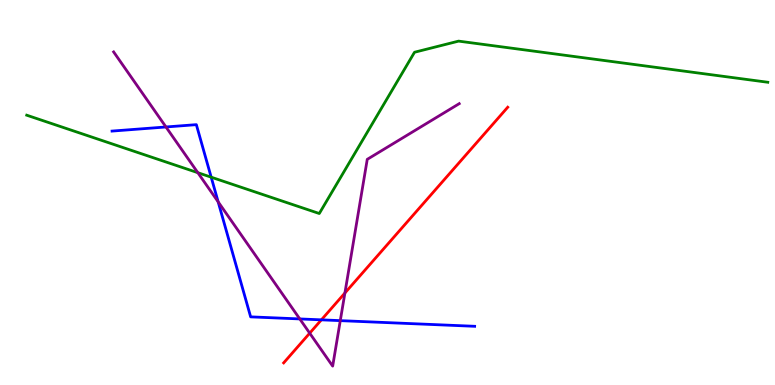[{'lines': ['blue', 'red'], 'intersections': [{'x': 4.15, 'y': 1.69}]}, {'lines': ['green', 'red'], 'intersections': []}, {'lines': ['purple', 'red'], 'intersections': [{'x': 4.0, 'y': 1.35}, {'x': 4.45, 'y': 2.39}]}, {'lines': ['blue', 'green'], 'intersections': [{'x': 2.73, 'y': 5.4}]}, {'lines': ['blue', 'purple'], 'intersections': [{'x': 2.14, 'y': 6.7}, {'x': 2.81, 'y': 4.76}, {'x': 3.87, 'y': 1.72}, {'x': 4.39, 'y': 1.67}]}, {'lines': ['green', 'purple'], 'intersections': [{'x': 2.55, 'y': 5.51}]}]